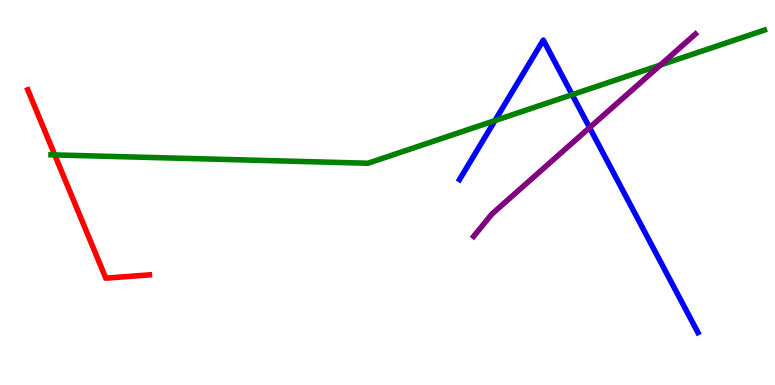[{'lines': ['blue', 'red'], 'intersections': []}, {'lines': ['green', 'red'], 'intersections': [{'x': 0.706, 'y': 5.98}]}, {'lines': ['purple', 'red'], 'intersections': []}, {'lines': ['blue', 'green'], 'intersections': [{'x': 6.39, 'y': 6.87}, {'x': 7.38, 'y': 7.54}]}, {'lines': ['blue', 'purple'], 'intersections': [{'x': 7.61, 'y': 6.68}]}, {'lines': ['green', 'purple'], 'intersections': [{'x': 8.52, 'y': 8.31}]}]